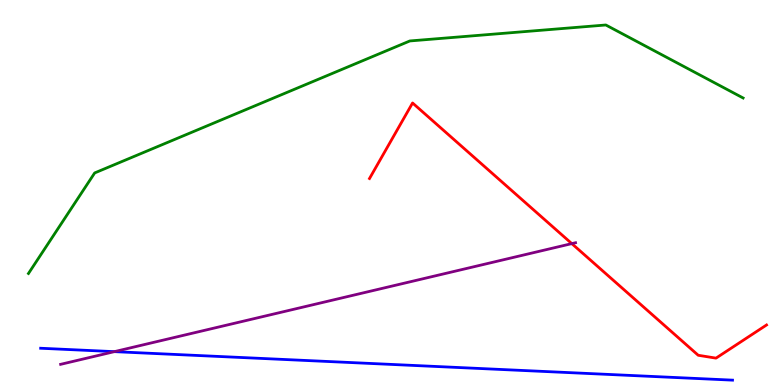[{'lines': ['blue', 'red'], 'intersections': []}, {'lines': ['green', 'red'], 'intersections': []}, {'lines': ['purple', 'red'], 'intersections': [{'x': 7.38, 'y': 3.67}]}, {'lines': ['blue', 'green'], 'intersections': []}, {'lines': ['blue', 'purple'], 'intersections': [{'x': 1.48, 'y': 0.866}]}, {'lines': ['green', 'purple'], 'intersections': []}]